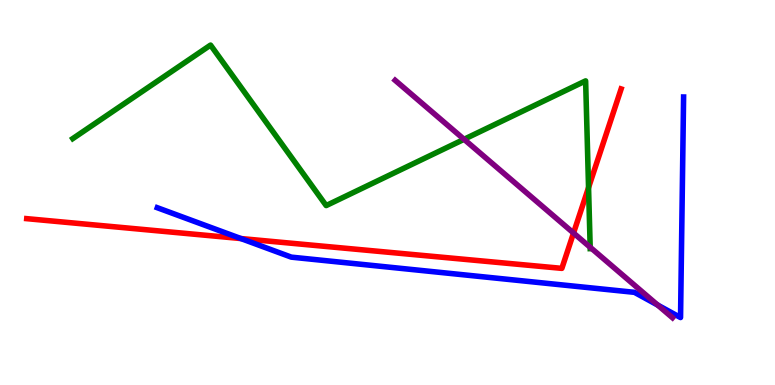[{'lines': ['blue', 'red'], 'intersections': [{'x': 3.11, 'y': 3.8}]}, {'lines': ['green', 'red'], 'intersections': [{'x': 7.59, 'y': 5.13}]}, {'lines': ['purple', 'red'], 'intersections': [{'x': 7.4, 'y': 3.95}]}, {'lines': ['blue', 'green'], 'intersections': []}, {'lines': ['blue', 'purple'], 'intersections': [{'x': 8.49, 'y': 2.08}]}, {'lines': ['green', 'purple'], 'intersections': [{'x': 5.99, 'y': 6.38}, {'x': 7.62, 'y': 3.58}]}]